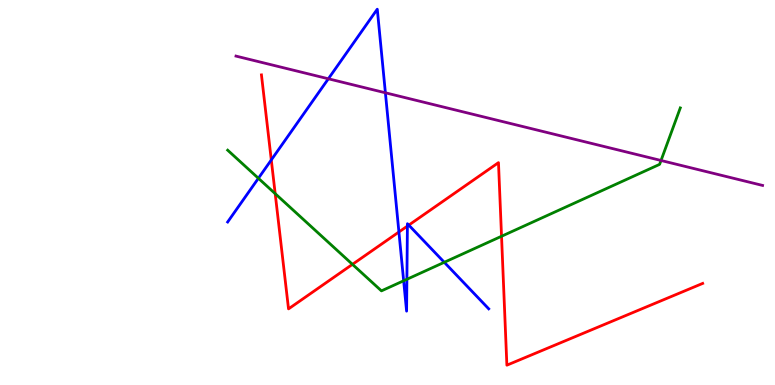[{'lines': ['blue', 'red'], 'intersections': [{'x': 3.5, 'y': 5.85}, {'x': 5.15, 'y': 3.97}, {'x': 5.26, 'y': 4.13}, {'x': 5.27, 'y': 4.15}]}, {'lines': ['green', 'red'], 'intersections': [{'x': 3.55, 'y': 4.97}, {'x': 4.55, 'y': 3.13}, {'x': 6.47, 'y': 3.86}]}, {'lines': ['purple', 'red'], 'intersections': []}, {'lines': ['blue', 'green'], 'intersections': [{'x': 3.33, 'y': 5.37}, {'x': 5.21, 'y': 2.71}, {'x': 5.25, 'y': 2.75}, {'x': 5.73, 'y': 3.19}]}, {'lines': ['blue', 'purple'], 'intersections': [{'x': 4.24, 'y': 7.95}, {'x': 4.97, 'y': 7.59}]}, {'lines': ['green', 'purple'], 'intersections': [{'x': 8.53, 'y': 5.83}]}]